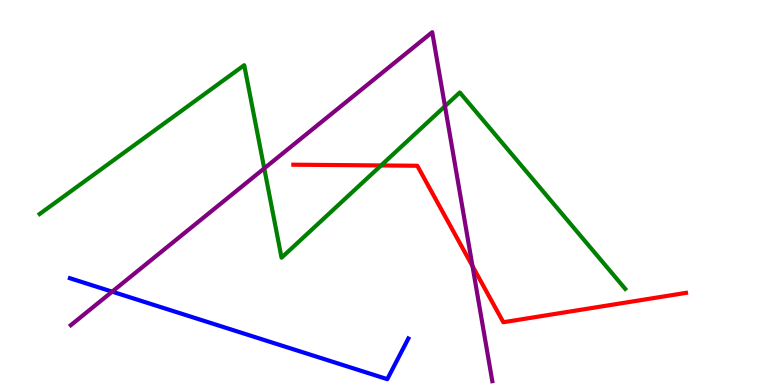[{'lines': ['blue', 'red'], 'intersections': []}, {'lines': ['green', 'red'], 'intersections': [{'x': 4.92, 'y': 5.7}]}, {'lines': ['purple', 'red'], 'intersections': [{'x': 6.1, 'y': 3.09}]}, {'lines': ['blue', 'green'], 'intersections': []}, {'lines': ['blue', 'purple'], 'intersections': [{'x': 1.45, 'y': 2.42}]}, {'lines': ['green', 'purple'], 'intersections': [{'x': 3.41, 'y': 5.63}, {'x': 5.74, 'y': 7.24}]}]